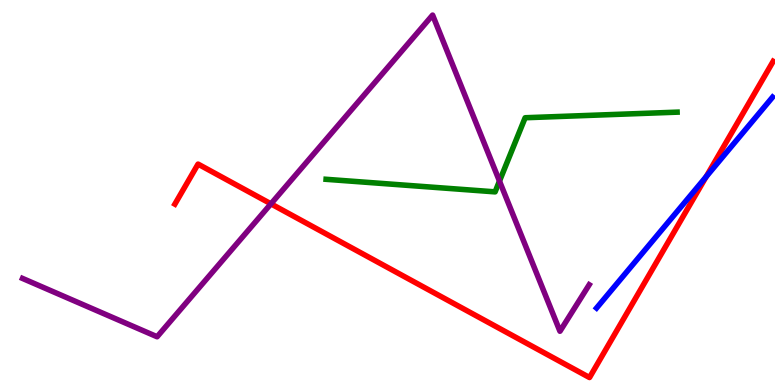[{'lines': ['blue', 'red'], 'intersections': [{'x': 9.11, 'y': 5.41}]}, {'lines': ['green', 'red'], 'intersections': []}, {'lines': ['purple', 'red'], 'intersections': [{'x': 3.5, 'y': 4.71}]}, {'lines': ['blue', 'green'], 'intersections': []}, {'lines': ['blue', 'purple'], 'intersections': []}, {'lines': ['green', 'purple'], 'intersections': [{'x': 6.44, 'y': 5.3}]}]